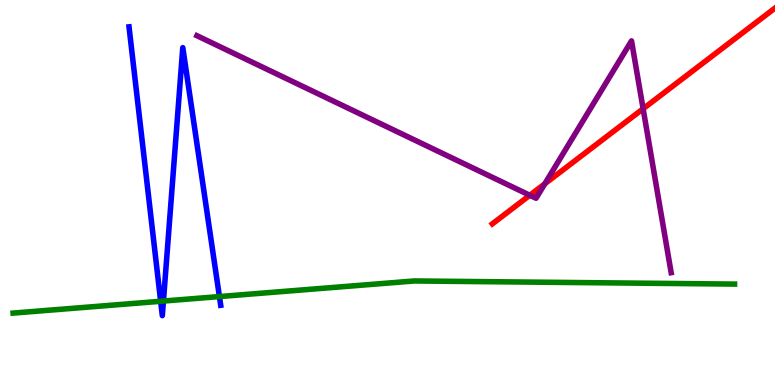[{'lines': ['blue', 'red'], 'intersections': []}, {'lines': ['green', 'red'], 'intersections': []}, {'lines': ['purple', 'red'], 'intersections': [{'x': 6.84, 'y': 4.93}, {'x': 7.03, 'y': 5.23}, {'x': 8.3, 'y': 7.18}]}, {'lines': ['blue', 'green'], 'intersections': [{'x': 2.07, 'y': 2.17}, {'x': 2.11, 'y': 2.18}, {'x': 2.83, 'y': 2.3}]}, {'lines': ['blue', 'purple'], 'intersections': []}, {'lines': ['green', 'purple'], 'intersections': []}]